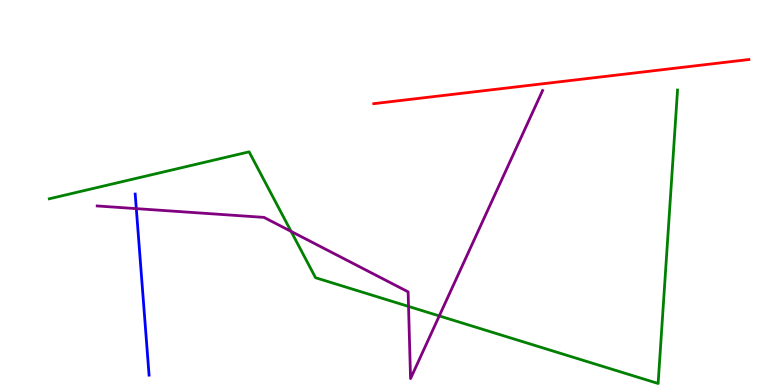[{'lines': ['blue', 'red'], 'intersections': []}, {'lines': ['green', 'red'], 'intersections': []}, {'lines': ['purple', 'red'], 'intersections': []}, {'lines': ['blue', 'green'], 'intersections': []}, {'lines': ['blue', 'purple'], 'intersections': [{'x': 1.76, 'y': 4.58}]}, {'lines': ['green', 'purple'], 'intersections': [{'x': 3.76, 'y': 3.99}, {'x': 5.27, 'y': 2.04}, {'x': 5.67, 'y': 1.79}]}]